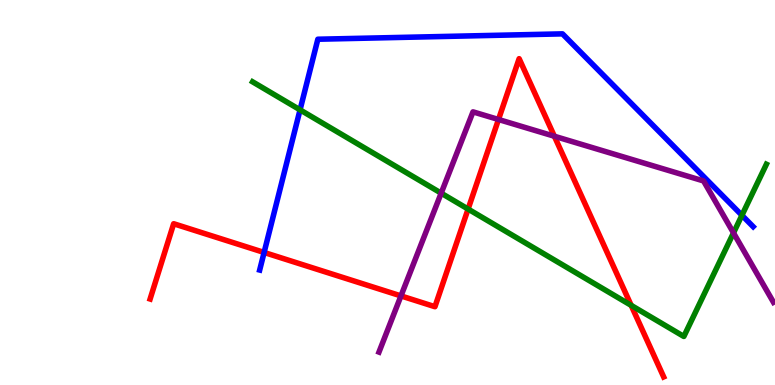[{'lines': ['blue', 'red'], 'intersections': [{'x': 3.41, 'y': 3.44}]}, {'lines': ['green', 'red'], 'intersections': [{'x': 6.04, 'y': 4.57}, {'x': 8.14, 'y': 2.07}]}, {'lines': ['purple', 'red'], 'intersections': [{'x': 5.17, 'y': 2.31}, {'x': 6.43, 'y': 6.9}, {'x': 7.15, 'y': 6.46}]}, {'lines': ['blue', 'green'], 'intersections': [{'x': 3.87, 'y': 7.15}, {'x': 9.57, 'y': 4.41}]}, {'lines': ['blue', 'purple'], 'intersections': []}, {'lines': ['green', 'purple'], 'intersections': [{'x': 5.69, 'y': 4.98}, {'x': 9.46, 'y': 3.95}]}]